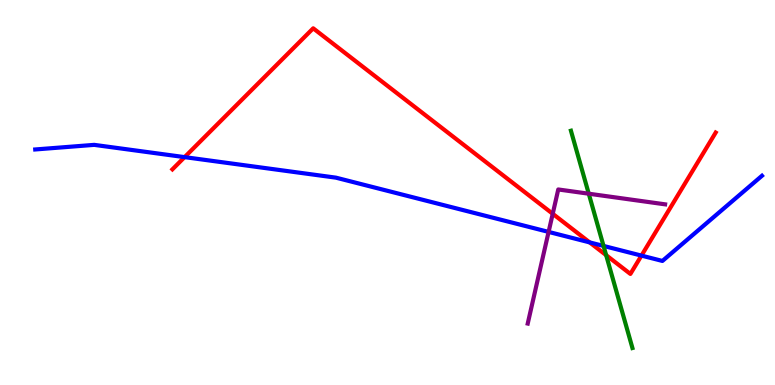[{'lines': ['blue', 'red'], 'intersections': [{'x': 2.38, 'y': 5.92}, {'x': 7.61, 'y': 3.7}, {'x': 8.28, 'y': 3.36}]}, {'lines': ['green', 'red'], 'intersections': [{'x': 7.82, 'y': 3.37}]}, {'lines': ['purple', 'red'], 'intersections': [{'x': 7.13, 'y': 4.45}]}, {'lines': ['blue', 'green'], 'intersections': [{'x': 7.79, 'y': 3.61}]}, {'lines': ['blue', 'purple'], 'intersections': [{'x': 7.08, 'y': 3.98}]}, {'lines': ['green', 'purple'], 'intersections': [{'x': 7.6, 'y': 4.97}]}]